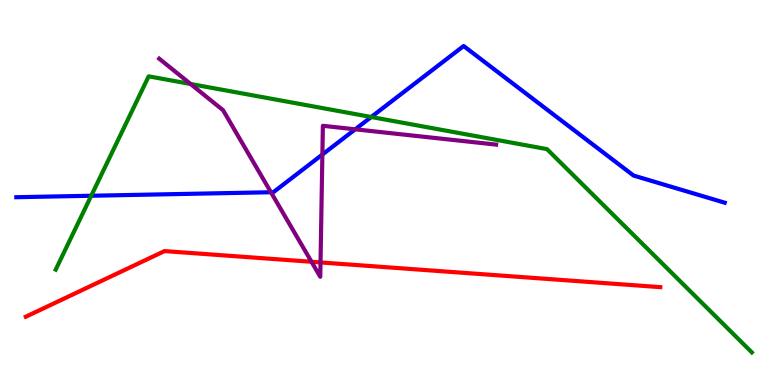[{'lines': ['blue', 'red'], 'intersections': []}, {'lines': ['green', 'red'], 'intersections': []}, {'lines': ['purple', 'red'], 'intersections': [{'x': 4.02, 'y': 3.2}, {'x': 4.14, 'y': 3.18}]}, {'lines': ['blue', 'green'], 'intersections': [{'x': 1.18, 'y': 4.92}, {'x': 4.79, 'y': 6.96}]}, {'lines': ['blue', 'purple'], 'intersections': [{'x': 3.5, 'y': 5.01}, {'x': 4.16, 'y': 5.99}, {'x': 4.58, 'y': 6.64}]}, {'lines': ['green', 'purple'], 'intersections': [{'x': 2.46, 'y': 7.82}]}]